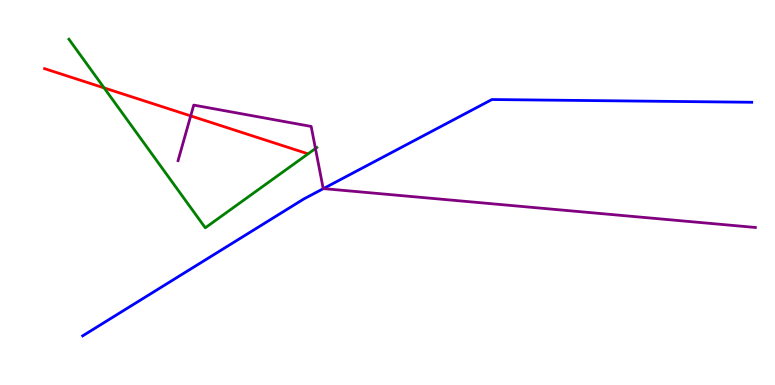[{'lines': ['blue', 'red'], 'intersections': []}, {'lines': ['green', 'red'], 'intersections': [{'x': 1.34, 'y': 7.72}]}, {'lines': ['purple', 'red'], 'intersections': [{'x': 2.46, 'y': 6.99}]}, {'lines': ['blue', 'green'], 'intersections': []}, {'lines': ['blue', 'purple'], 'intersections': [{'x': 4.17, 'y': 5.1}]}, {'lines': ['green', 'purple'], 'intersections': [{'x': 4.07, 'y': 6.14}]}]